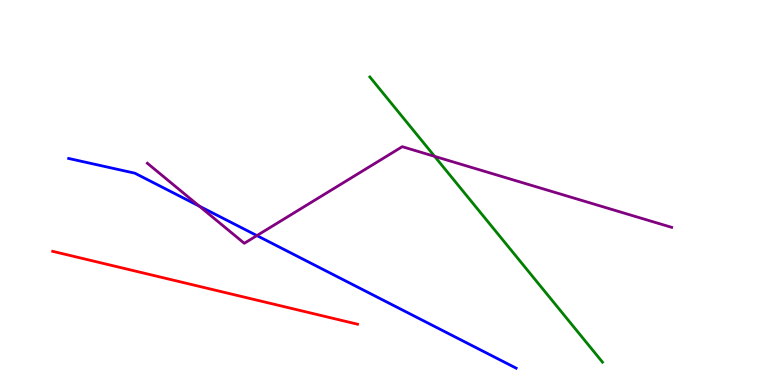[{'lines': ['blue', 'red'], 'intersections': []}, {'lines': ['green', 'red'], 'intersections': []}, {'lines': ['purple', 'red'], 'intersections': []}, {'lines': ['blue', 'green'], 'intersections': []}, {'lines': ['blue', 'purple'], 'intersections': [{'x': 2.57, 'y': 4.65}, {'x': 3.31, 'y': 3.88}]}, {'lines': ['green', 'purple'], 'intersections': [{'x': 5.61, 'y': 5.94}]}]